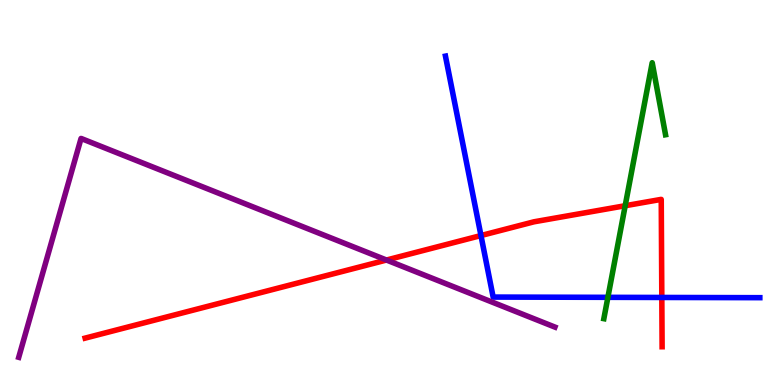[{'lines': ['blue', 'red'], 'intersections': [{'x': 6.21, 'y': 3.88}, {'x': 8.54, 'y': 2.27}]}, {'lines': ['green', 'red'], 'intersections': [{'x': 8.07, 'y': 4.66}]}, {'lines': ['purple', 'red'], 'intersections': [{'x': 4.99, 'y': 3.25}]}, {'lines': ['blue', 'green'], 'intersections': [{'x': 7.84, 'y': 2.28}]}, {'lines': ['blue', 'purple'], 'intersections': []}, {'lines': ['green', 'purple'], 'intersections': []}]